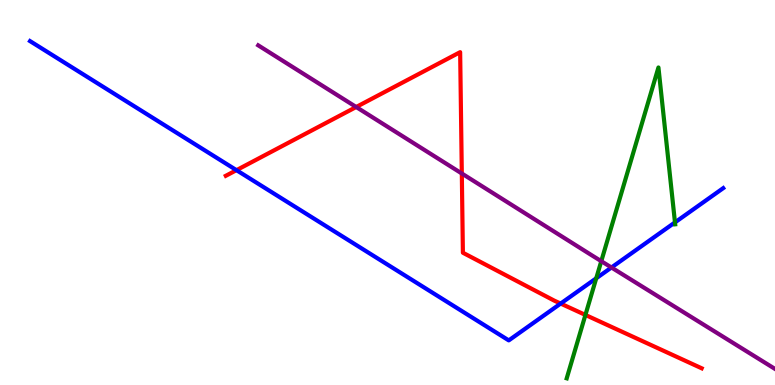[{'lines': ['blue', 'red'], 'intersections': [{'x': 3.05, 'y': 5.58}, {'x': 7.23, 'y': 2.12}]}, {'lines': ['green', 'red'], 'intersections': [{'x': 7.55, 'y': 1.82}]}, {'lines': ['purple', 'red'], 'intersections': [{'x': 4.6, 'y': 7.22}, {'x': 5.96, 'y': 5.49}]}, {'lines': ['blue', 'green'], 'intersections': [{'x': 7.69, 'y': 2.77}, {'x': 8.71, 'y': 4.22}]}, {'lines': ['blue', 'purple'], 'intersections': [{'x': 7.89, 'y': 3.05}]}, {'lines': ['green', 'purple'], 'intersections': [{'x': 7.76, 'y': 3.22}]}]